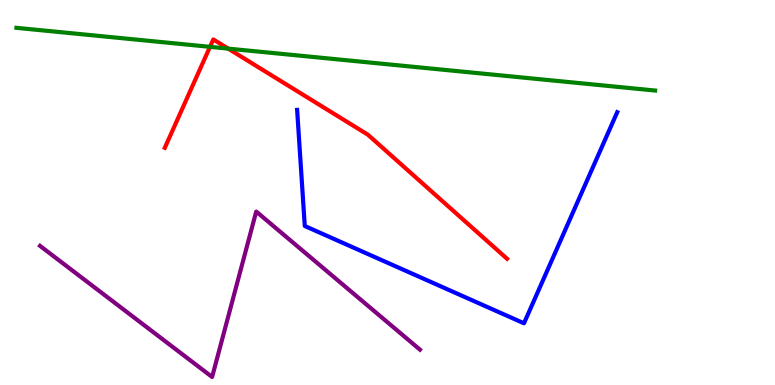[{'lines': ['blue', 'red'], 'intersections': []}, {'lines': ['green', 'red'], 'intersections': [{'x': 2.71, 'y': 8.78}, {'x': 2.94, 'y': 8.74}]}, {'lines': ['purple', 'red'], 'intersections': []}, {'lines': ['blue', 'green'], 'intersections': []}, {'lines': ['blue', 'purple'], 'intersections': []}, {'lines': ['green', 'purple'], 'intersections': []}]